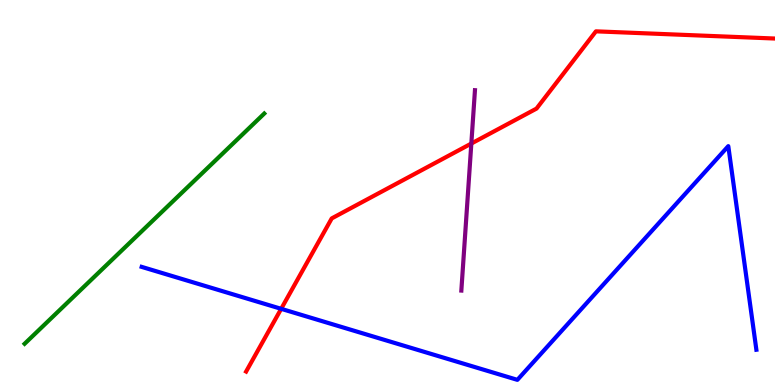[{'lines': ['blue', 'red'], 'intersections': [{'x': 3.63, 'y': 1.98}]}, {'lines': ['green', 'red'], 'intersections': []}, {'lines': ['purple', 'red'], 'intersections': [{'x': 6.08, 'y': 6.27}]}, {'lines': ['blue', 'green'], 'intersections': []}, {'lines': ['blue', 'purple'], 'intersections': []}, {'lines': ['green', 'purple'], 'intersections': []}]